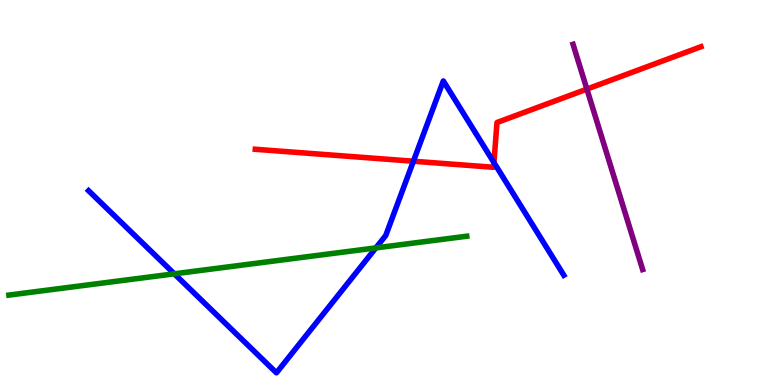[{'lines': ['blue', 'red'], 'intersections': [{'x': 5.33, 'y': 5.81}, {'x': 6.37, 'y': 5.78}]}, {'lines': ['green', 'red'], 'intersections': []}, {'lines': ['purple', 'red'], 'intersections': [{'x': 7.57, 'y': 7.69}]}, {'lines': ['blue', 'green'], 'intersections': [{'x': 2.25, 'y': 2.89}, {'x': 4.85, 'y': 3.56}]}, {'lines': ['blue', 'purple'], 'intersections': []}, {'lines': ['green', 'purple'], 'intersections': []}]